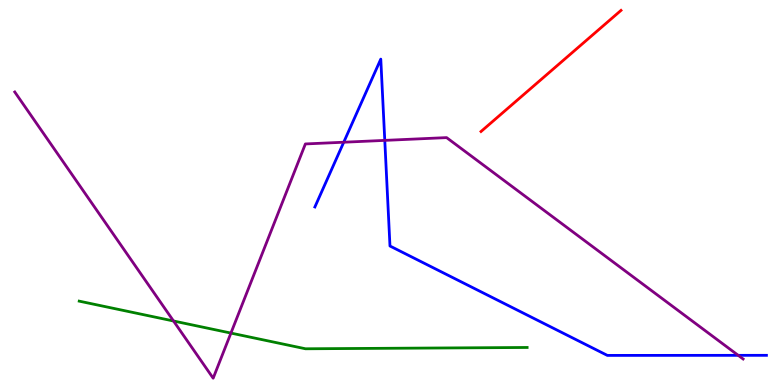[{'lines': ['blue', 'red'], 'intersections': []}, {'lines': ['green', 'red'], 'intersections': []}, {'lines': ['purple', 'red'], 'intersections': []}, {'lines': ['blue', 'green'], 'intersections': []}, {'lines': ['blue', 'purple'], 'intersections': [{'x': 4.44, 'y': 6.31}, {'x': 4.96, 'y': 6.35}, {'x': 9.53, 'y': 0.77}]}, {'lines': ['green', 'purple'], 'intersections': [{'x': 2.24, 'y': 1.66}, {'x': 2.98, 'y': 1.35}]}]